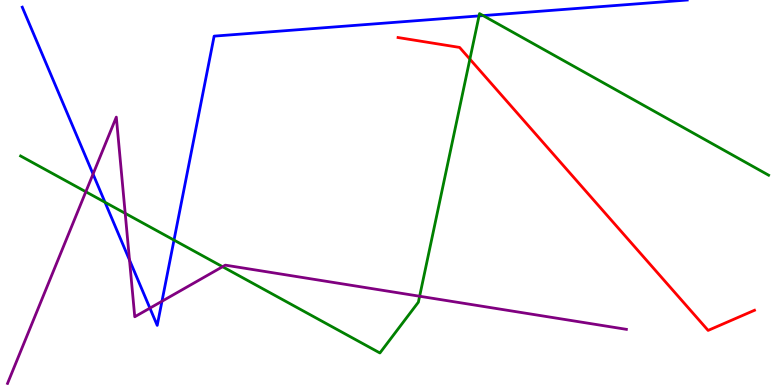[{'lines': ['blue', 'red'], 'intersections': []}, {'lines': ['green', 'red'], 'intersections': [{'x': 6.06, 'y': 8.46}]}, {'lines': ['purple', 'red'], 'intersections': []}, {'lines': ['blue', 'green'], 'intersections': [{'x': 1.35, 'y': 4.75}, {'x': 2.25, 'y': 3.76}, {'x': 6.18, 'y': 9.59}, {'x': 6.23, 'y': 9.59}]}, {'lines': ['blue', 'purple'], 'intersections': [{'x': 1.2, 'y': 5.48}, {'x': 1.67, 'y': 3.25}, {'x': 1.93, 'y': 2.0}, {'x': 2.09, 'y': 2.18}]}, {'lines': ['green', 'purple'], 'intersections': [{'x': 1.11, 'y': 5.02}, {'x': 1.62, 'y': 4.46}, {'x': 2.87, 'y': 3.07}, {'x': 5.41, 'y': 2.31}]}]